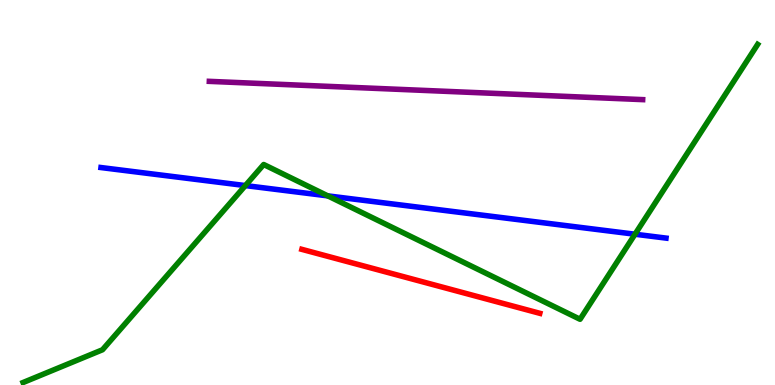[{'lines': ['blue', 'red'], 'intersections': []}, {'lines': ['green', 'red'], 'intersections': []}, {'lines': ['purple', 'red'], 'intersections': []}, {'lines': ['blue', 'green'], 'intersections': [{'x': 3.17, 'y': 5.18}, {'x': 4.23, 'y': 4.91}, {'x': 8.19, 'y': 3.92}]}, {'lines': ['blue', 'purple'], 'intersections': []}, {'lines': ['green', 'purple'], 'intersections': []}]